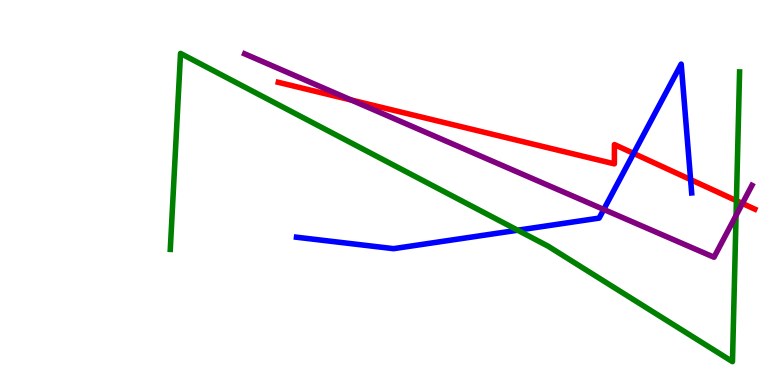[{'lines': ['blue', 'red'], 'intersections': [{'x': 8.18, 'y': 6.02}, {'x': 8.91, 'y': 5.33}]}, {'lines': ['green', 'red'], 'intersections': [{'x': 9.5, 'y': 4.79}]}, {'lines': ['purple', 'red'], 'intersections': [{'x': 4.53, 'y': 7.4}, {'x': 9.58, 'y': 4.72}]}, {'lines': ['blue', 'green'], 'intersections': [{'x': 6.68, 'y': 4.02}]}, {'lines': ['blue', 'purple'], 'intersections': [{'x': 7.79, 'y': 4.56}]}, {'lines': ['green', 'purple'], 'intersections': [{'x': 9.5, 'y': 4.4}]}]